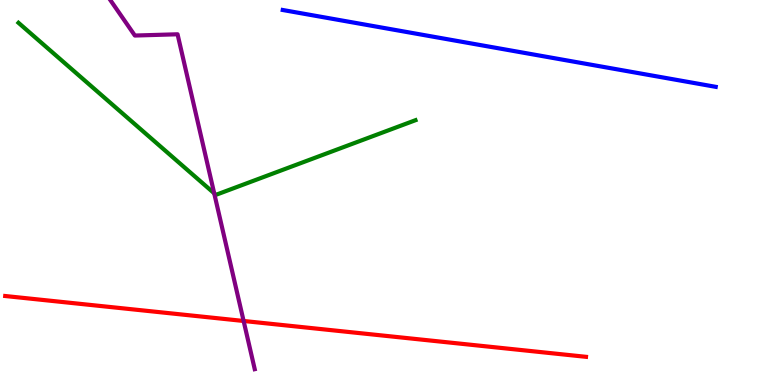[{'lines': ['blue', 'red'], 'intersections': []}, {'lines': ['green', 'red'], 'intersections': []}, {'lines': ['purple', 'red'], 'intersections': [{'x': 3.14, 'y': 1.66}]}, {'lines': ['blue', 'green'], 'intersections': []}, {'lines': ['blue', 'purple'], 'intersections': []}, {'lines': ['green', 'purple'], 'intersections': [{'x': 2.76, 'y': 4.98}]}]